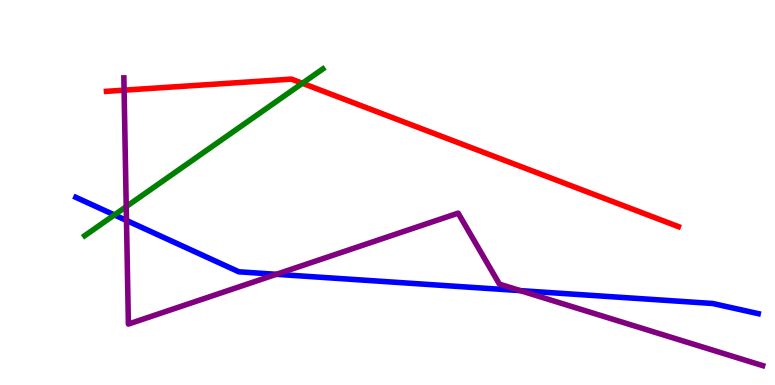[{'lines': ['blue', 'red'], 'intersections': []}, {'lines': ['green', 'red'], 'intersections': [{'x': 3.9, 'y': 7.84}]}, {'lines': ['purple', 'red'], 'intersections': [{'x': 1.6, 'y': 7.66}]}, {'lines': ['blue', 'green'], 'intersections': [{'x': 1.48, 'y': 4.42}]}, {'lines': ['blue', 'purple'], 'intersections': [{'x': 1.63, 'y': 4.27}, {'x': 3.57, 'y': 2.88}, {'x': 6.71, 'y': 2.45}]}, {'lines': ['green', 'purple'], 'intersections': [{'x': 1.63, 'y': 4.63}]}]